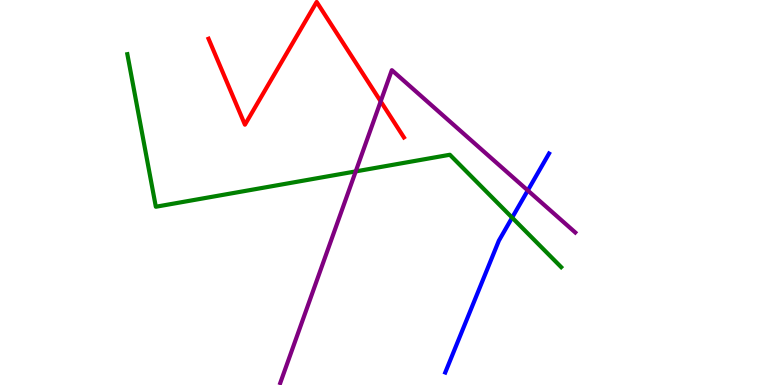[{'lines': ['blue', 'red'], 'intersections': []}, {'lines': ['green', 'red'], 'intersections': []}, {'lines': ['purple', 'red'], 'intersections': [{'x': 4.91, 'y': 7.37}]}, {'lines': ['blue', 'green'], 'intersections': [{'x': 6.61, 'y': 4.35}]}, {'lines': ['blue', 'purple'], 'intersections': [{'x': 6.81, 'y': 5.05}]}, {'lines': ['green', 'purple'], 'intersections': [{'x': 4.59, 'y': 5.55}]}]